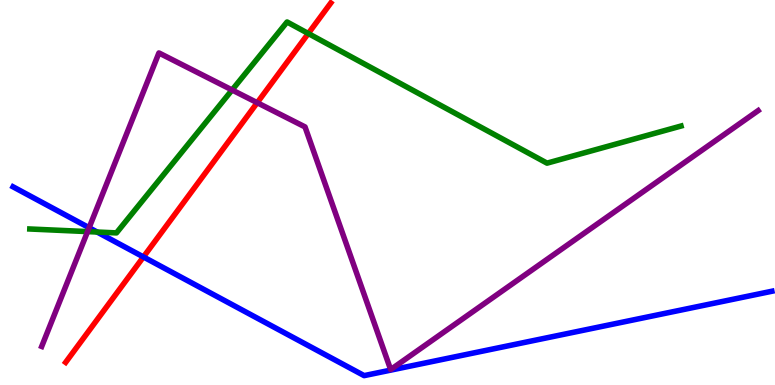[{'lines': ['blue', 'red'], 'intersections': [{'x': 1.85, 'y': 3.33}]}, {'lines': ['green', 'red'], 'intersections': [{'x': 3.98, 'y': 9.13}]}, {'lines': ['purple', 'red'], 'intersections': [{'x': 3.32, 'y': 7.33}]}, {'lines': ['blue', 'green'], 'intersections': [{'x': 1.25, 'y': 3.97}]}, {'lines': ['blue', 'purple'], 'intersections': [{'x': 1.15, 'y': 4.09}]}, {'lines': ['green', 'purple'], 'intersections': [{'x': 1.13, 'y': 3.98}, {'x': 2.99, 'y': 7.66}]}]